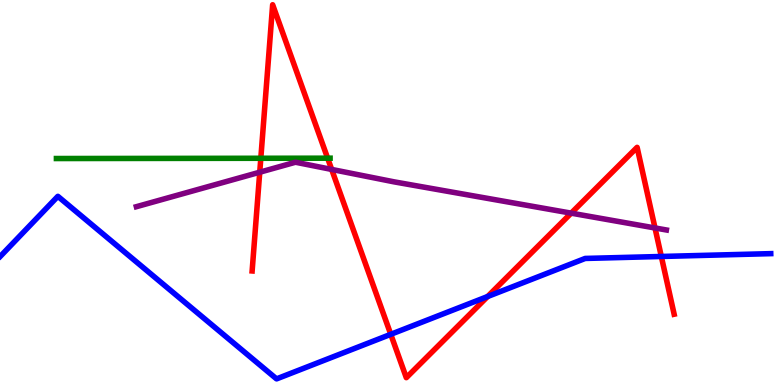[{'lines': ['blue', 'red'], 'intersections': [{'x': 5.04, 'y': 1.32}, {'x': 6.29, 'y': 2.3}, {'x': 8.53, 'y': 3.34}]}, {'lines': ['green', 'red'], 'intersections': [{'x': 3.37, 'y': 5.89}, {'x': 4.23, 'y': 5.89}]}, {'lines': ['purple', 'red'], 'intersections': [{'x': 3.35, 'y': 5.53}, {'x': 4.28, 'y': 5.6}, {'x': 7.37, 'y': 4.46}, {'x': 8.45, 'y': 4.08}]}, {'lines': ['blue', 'green'], 'intersections': []}, {'lines': ['blue', 'purple'], 'intersections': []}, {'lines': ['green', 'purple'], 'intersections': []}]